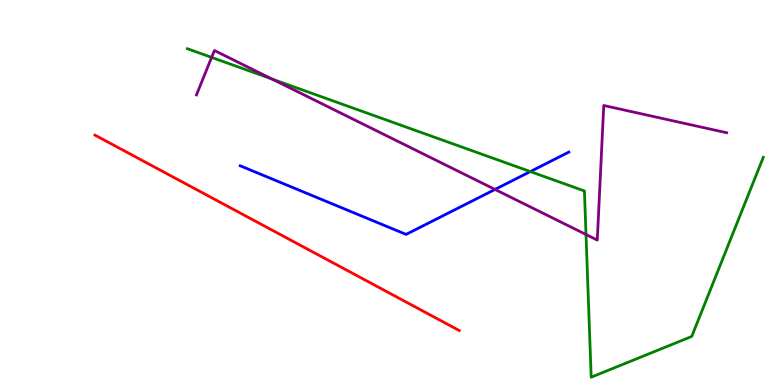[{'lines': ['blue', 'red'], 'intersections': []}, {'lines': ['green', 'red'], 'intersections': []}, {'lines': ['purple', 'red'], 'intersections': []}, {'lines': ['blue', 'green'], 'intersections': [{'x': 6.84, 'y': 5.54}]}, {'lines': ['blue', 'purple'], 'intersections': [{'x': 6.39, 'y': 5.08}]}, {'lines': ['green', 'purple'], 'intersections': [{'x': 2.73, 'y': 8.51}, {'x': 3.51, 'y': 7.95}, {'x': 7.56, 'y': 3.91}]}]